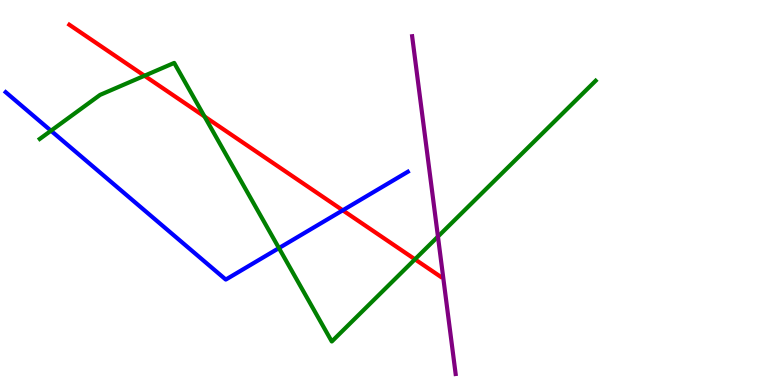[{'lines': ['blue', 'red'], 'intersections': [{'x': 4.42, 'y': 4.54}]}, {'lines': ['green', 'red'], 'intersections': [{'x': 1.86, 'y': 8.03}, {'x': 2.64, 'y': 6.97}, {'x': 5.35, 'y': 3.26}]}, {'lines': ['purple', 'red'], 'intersections': []}, {'lines': ['blue', 'green'], 'intersections': [{'x': 0.658, 'y': 6.6}, {'x': 3.6, 'y': 3.56}]}, {'lines': ['blue', 'purple'], 'intersections': []}, {'lines': ['green', 'purple'], 'intersections': [{'x': 5.65, 'y': 3.85}]}]